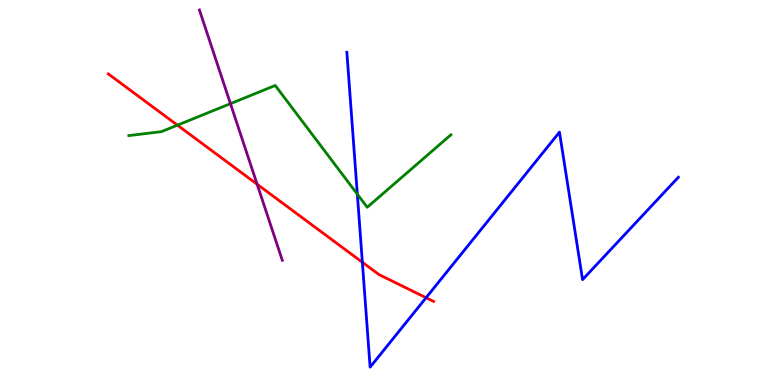[{'lines': ['blue', 'red'], 'intersections': [{'x': 4.68, 'y': 3.19}, {'x': 5.5, 'y': 2.27}]}, {'lines': ['green', 'red'], 'intersections': [{'x': 2.29, 'y': 6.75}]}, {'lines': ['purple', 'red'], 'intersections': [{'x': 3.32, 'y': 5.21}]}, {'lines': ['blue', 'green'], 'intersections': [{'x': 4.61, 'y': 4.96}]}, {'lines': ['blue', 'purple'], 'intersections': []}, {'lines': ['green', 'purple'], 'intersections': [{'x': 2.97, 'y': 7.31}]}]